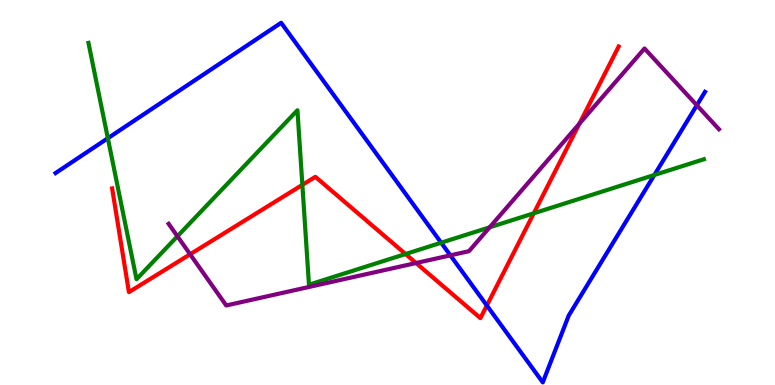[{'lines': ['blue', 'red'], 'intersections': [{'x': 6.28, 'y': 2.06}]}, {'lines': ['green', 'red'], 'intersections': [{'x': 3.9, 'y': 5.2}, {'x': 5.23, 'y': 3.4}, {'x': 6.89, 'y': 4.46}]}, {'lines': ['purple', 'red'], 'intersections': [{'x': 2.45, 'y': 3.4}, {'x': 5.37, 'y': 3.17}, {'x': 7.48, 'y': 6.79}]}, {'lines': ['blue', 'green'], 'intersections': [{'x': 1.39, 'y': 6.41}, {'x': 5.69, 'y': 3.7}, {'x': 8.44, 'y': 5.45}]}, {'lines': ['blue', 'purple'], 'intersections': [{'x': 5.81, 'y': 3.37}, {'x': 8.99, 'y': 7.27}]}, {'lines': ['green', 'purple'], 'intersections': [{'x': 2.29, 'y': 3.86}, {'x': 6.32, 'y': 4.1}]}]